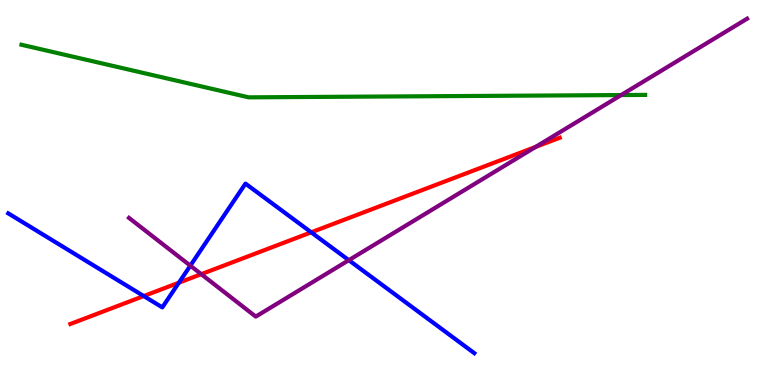[{'lines': ['blue', 'red'], 'intersections': [{'x': 1.85, 'y': 2.31}, {'x': 2.31, 'y': 2.66}, {'x': 4.02, 'y': 3.97}]}, {'lines': ['green', 'red'], 'intersections': []}, {'lines': ['purple', 'red'], 'intersections': [{'x': 2.6, 'y': 2.88}, {'x': 6.91, 'y': 6.18}]}, {'lines': ['blue', 'green'], 'intersections': []}, {'lines': ['blue', 'purple'], 'intersections': [{'x': 2.46, 'y': 3.1}, {'x': 4.5, 'y': 3.24}]}, {'lines': ['green', 'purple'], 'intersections': [{'x': 8.02, 'y': 7.53}]}]